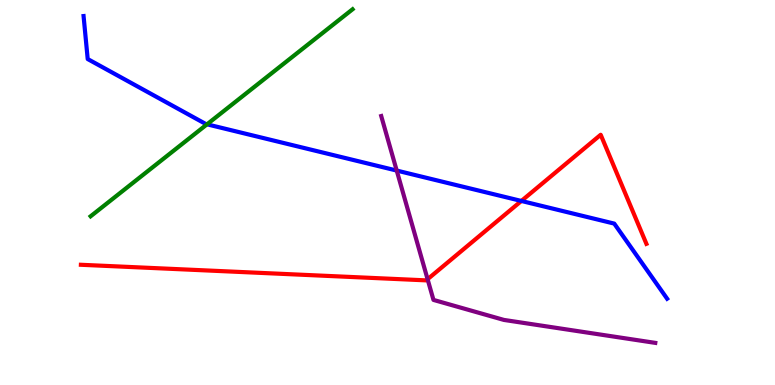[{'lines': ['blue', 'red'], 'intersections': [{'x': 6.73, 'y': 4.78}]}, {'lines': ['green', 'red'], 'intersections': []}, {'lines': ['purple', 'red'], 'intersections': [{'x': 5.52, 'y': 2.75}]}, {'lines': ['blue', 'green'], 'intersections': [{'x': 2.67, 'y': 6.77}]}, {'lines': ['blue', 'purple'], 'intersections': [{'x': 5.12, 'y': 5.57}]}, {'lines': ['green', 'purple'], 'intersections': []}]